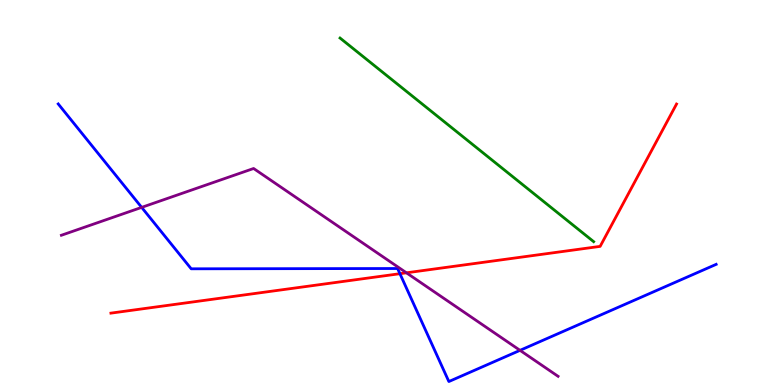[{'lines': ['blue', 'red'], 'intersections': [{'x': 5.16, 'y': 2.89}]}, {'lines': ['green', 'red'], 'intersections': []}, {'lines': ['purple', 'red'], 'intersections': [{'x': 5.24, 'y': 2.91}]}, {'lines': ['blue', 'green'], 'intersections': []}, {'lines': ['blue', 'purple'], 'intersections': [{'x': 1.83, 'y': 4.61}, {'x': 6.71, 'y': 0.9}]}, {'lines': ['green', 'purple'], 'intersections': []}]